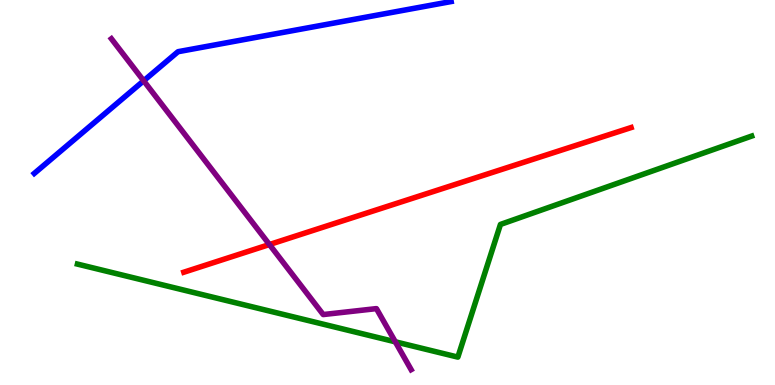[{'lines': ['blue', 'red'], 'intersections': []}, {'lines': ['green', 'red'], 'intersections': []}, {'lines': ['purple', 'red'], 'intersections': [{'x': 3.48, 'y': 3.65}]}, {'lines': ['blue', 'green'], 'intersections': []}, {'lines': ['blue', 'purple'], 'intersections': [{'x': 1.85, 'y': 7.9}]}, {'lines': ['green', 'purple'], 'intersections': [{'x': 5.1, 'y': 1.12}]}]